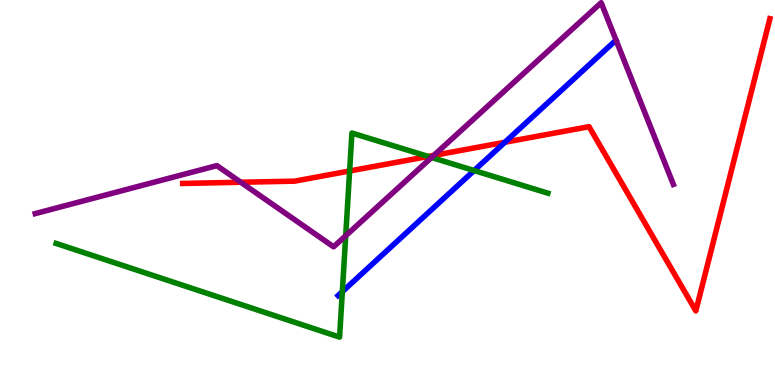[{'lines': ['blue', 'red'], 'intersections': [{'x': 6.51, 'y': 6.31}]}, {'lines': ['green', 'red'], 'intersections': [{'x': 4.51, 'y': 5.56}, {'x': 5.52, 'y': 5.94}]}, {'lines': ['purple', 'red'], 'intersections': [{'x': 3.11, 'y': 5.27}, {'x': 5.6, 'y': 5.96}]}, {'lines': ['blue', 'green'], 'intersections': [{'x': 4.42, 'y': 2.42}, {'x': 6.12, 'y': 5.57}]}, {'lines': ['blue', 'purple'], 'intersections': []}, {'lines': ['green', 'purple'], 'intersections': [{'x': 4.46, 'y': 3.88}, {'x': 5.57, 'y': 5.91}]}]